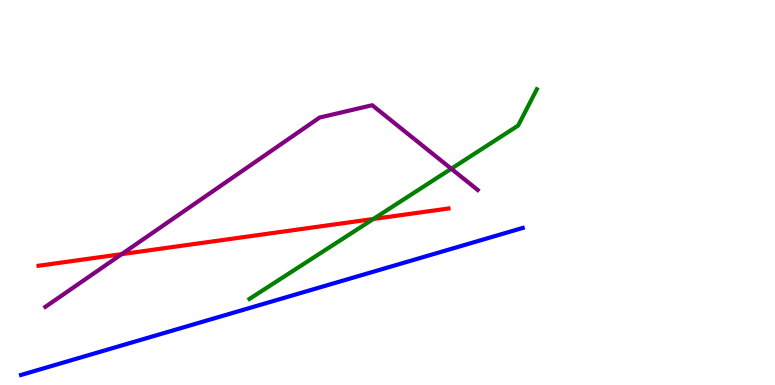[{'lines': ['blue', 'red'], 'intersections': []}, {'lines': ['green', 'red'], 'intersections': [{'x': 4.82, 'y': 4.31}]}, {'lines': ['purple', 'red'], 'intersections': [{'x': 1.57, 'y': 3.4}]}, {'lines': ['blue', 'green'], 'intersections': []}, {'lines': ['blue', 'purple'], 'intersections': []}, {'lines': ['green', 'purple'], 'intersections': [{'x': 5.82, 'y': 5.62}]}]